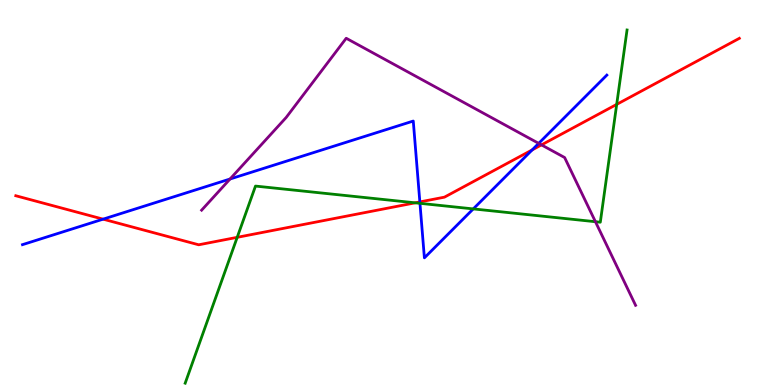[{'lines': ['blue', 'red'], 'intersections': [{'x': 1.33, 'y': 4.31}, {'x': 5.42, 'y': 4.76}, {'x': 6.87, 'y': 6.11}]}, {'lines': ['green', 'red'], 'intersections': [{'x': 3.06, 'y': 3.84}, {'x': 5.36, 'y': 4.73}, {'x': 7.96, 'y': 7.29}]}, {'lines': ['purple', 'red'], 'intersections': [{'x': 6.99, 'y': 6.24}]}, {'lines': ['blue', 'green'], 'intersections': [{'x': 5.42, 'y': 4.72}, {'x': 6.11, 'y': 4.57}]}, {'lines': ['blue', 'purple'], 'intersections': [{'x': 2.97, 'y': 5.35}, {'x': 6.95, 'y': 6.28}]}, {'lines': ['green', 'purple'], 'intersections': [{'x': 7.68, 'y': 4.24}]}]